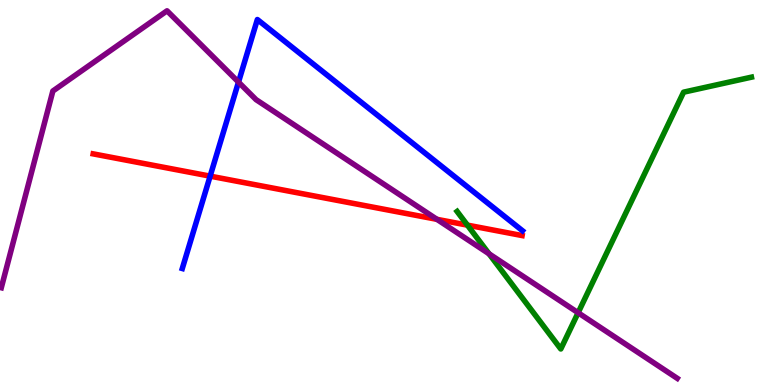[{'lines': ['blue', 'red'], 'intersections': [{'x': 2.71, 'y': 5.42}]}, {'lines': ['green', 'red'], 'intersections': [{'x': 6.03, 'y': 4.15}]}, {'lines': ['purple', 'red'], 'intersections': [{'x': 5.64, 'y': 4.3}]}, {'lines': ['blue', 'green'], 'intersections': []}, {'lines': ['blue', 'purple'], 'intersections': [{'x': 3.08, 'y': 7.87}]}, {'lines': ['green', 'purple'], 'intersections': [{'x': 6.31, 'y': 3.41}, {'x': 7.46, 'y': 1.88}]}]